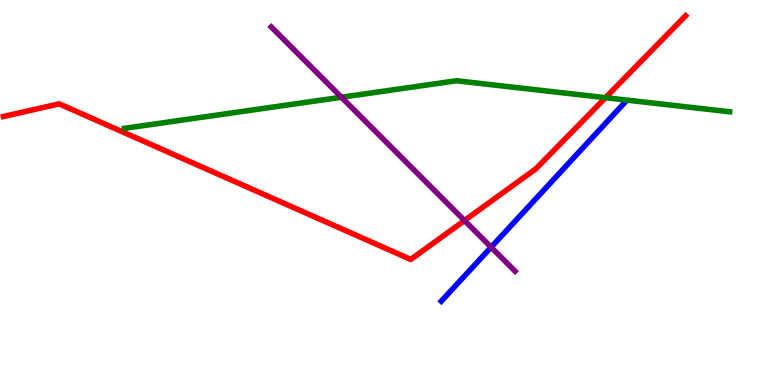[{'lines': ['blue', 'red'], 'intersections': []}, {'lines': ['green', 'red'], 'intersections': [{'x': 7.81, 'y': 7.46}]}, {'lines': ['purple', 'red'], 'intersections': [{'x': 5.99, 'y': 4.27}]}, {'lines': ['blue', 'green'], 'intersections': []}, {'lines': ['blue', 'purple'], 'intersections': [{'x': 6.34, 'y': 3.58}]}, {'lines': ['green', 'purple'], 'intersections': [{'x': 4.41, 'y': 7.47}]}]